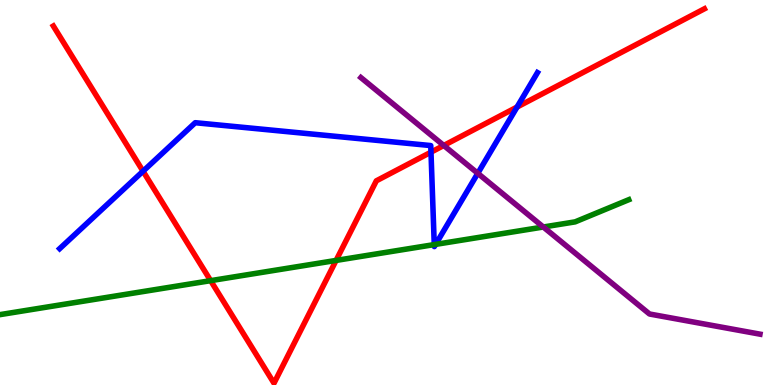[{'lines': ['blue', 'red'], 'intersections': [{'x': 1.85, 'y': 5.55}, {'x': 5.56, 'y': 6.05}, {'x': 6.67, 'y': 7.22}]}, {'lines': ['green', 'red'], 'intersections': [{'x': 2.72, 'y': 2.71}, {'x': 4.34, 'y': 3.24}]}, {'lines': ['purple', 'red'], 'intersections': [{'x': 5.73, 'y': 6.22}]}, {'lines': ['blue', 'green'], 'intersections': [{'x': 5.6, 'y': 3.65}, {'x': 5.62, 'y': 3.65}]}, {'lines': ['blue', 'purple'], 'intersections': [{'x': 6.16, 'y': 5.5}]}, {'lines': ['green', 'purple'], 'intersections': [{'x': 7.01, 'y': 4.1}]}]